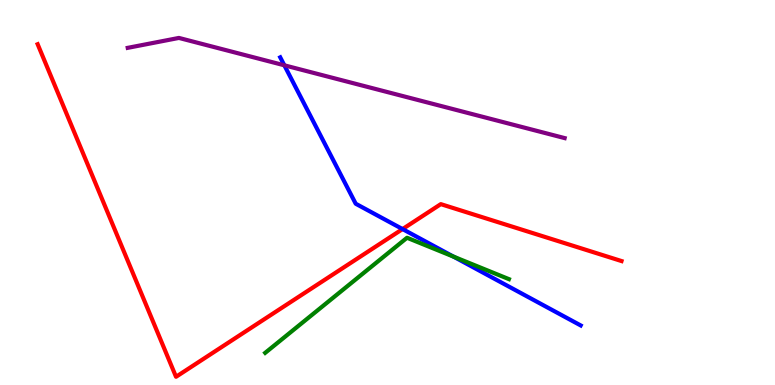[{'lines': ['blue', 'red'], 'intersections': [{'x': 5.19, 'y': 4.05}]}, {'lines': ['green', 'red'], 'intersections': []}, {'lines': ['purple', 'red'], 'intersections': []}, {'lines': ['blue', 'green'], 'intersections': [{'x': 5.85, 'y': 3.33}]}, {'lines': ['blue', 'purple'], 'intersections': [{'x': 3.67, 'y': 8.3}]}, {'lines': ['green', 'purple'], 'intersections': []}]